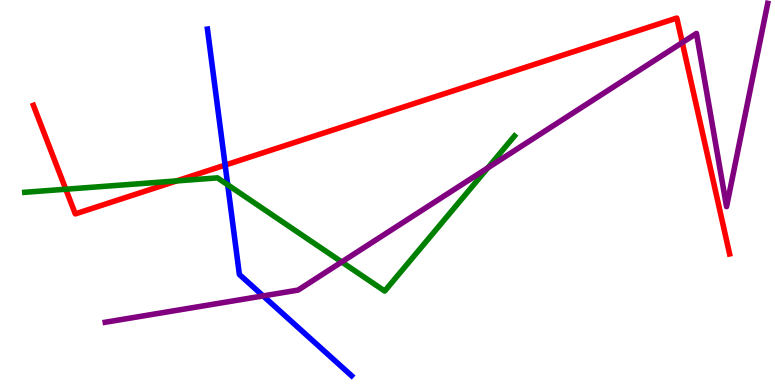[{'lines': ['blue', 'red'], 'intersections': [{'x': 2.91, 'y': 5.71}]}, {'lines': ['green', 'red'], 'intersections': [{'x': 0.849, 'y': 5.09}, {'x': 2.28, 'y': 5.3}]}, {'lines': ['purple', 'red'], 'intersections': [{'x': 8.8, 'y': 8.89}]}, {'lines': ['blue', 'green'], 'intersections': [{'x': 2.94, 'y': 5.2}]}, {'lines': ['blue', 'purple'], 'intersections': [{'x': 3.4, 'y': 2.31}]}, {'lines': ['green', 'purple'], 'intersections': [{'x': 4.41, 'y': 3.2}, {'x': 6.29, 'y': 5.64}]}]